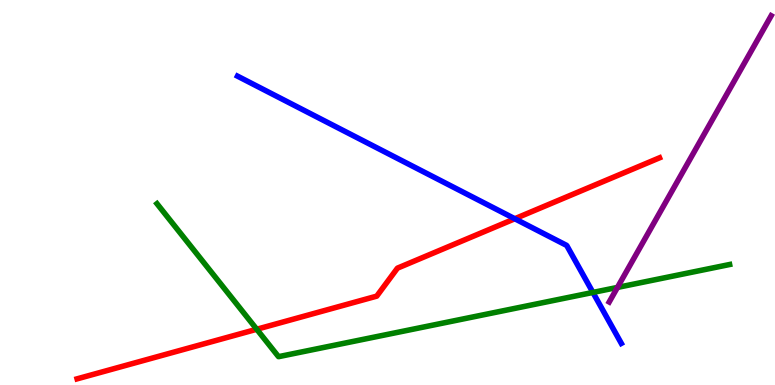[{'lines': ['blue', 'red'], 'intersections': [{'x': 6.64, 'y': 4.32}]}, {'lines': ['green', 'red'], 'intersections': [{'x': 3.31, 'y': 1.45}]}, {'lines': ['purple', 'red'], 'intersections': []}, {'lines': ['blue', 'green'], 'intersections': [{'x': 7.65, 'y': 2.4}]}, {'lines': ['blue', 'purple'], 'intersections': []}, {'lines': ['green', 'purple'], 'intersections': [{'x': 7.97, 'y': 2.53}]}]